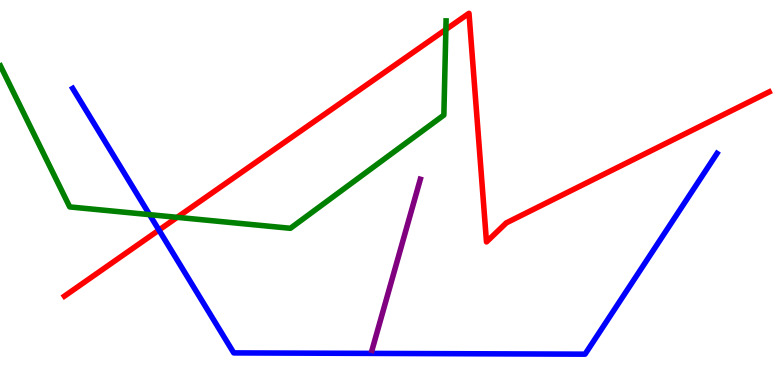[{'lines': ['blue', 'red'], 'intersections': [{'x': 2.05, 'y': 4.02}]}, {'lines': ['green', 'red'], 'intersections': [{'x': 2.29, 'y': 4.36}, {'x': 5.75, 'y': 9.23}]}, {'lines': ['purple', 'red'], 'intersections': []}, {'lines': ['blue', 'green'], 'intersections': [{'x': 1.93, 'y': 4.42}]}, {'lines': ['blue', 'purple'], 'intersections': []}, {'lines': ['green', 'purple'], 'intersections': []}]